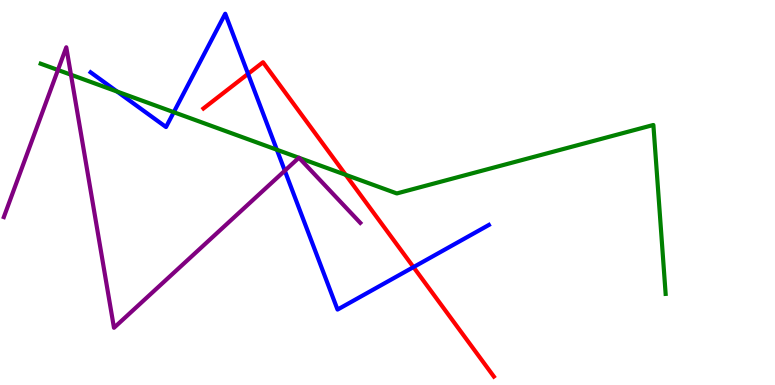[{'lines': ['blue', 'red'], 'intersections': [{'x': 3.2, 'y': 8.08}, {'x': 5.34, 'y': 3.06}]}, {'lines': ['green', 'red'], 'intersections': [{'x': 4.46, 'y': 5.46}]}, {'lines': ['purple', 'red'], 'intersections': []}, {'lines': ['blue', 'green'], 'intersections': [{'x': 1.51, 'y': 7.62}, {'x': 2.24, 'y': 7.09}, {'x': 3.57, 'y': 6.11}]}, {'lines': ['blue', 'purple'], 'intersections': [{'x': 3.67, 'y': 5.57}]}, {'lines': ['green', 'purple'], 'intersections': [{'x': 0.748, 'y': 8.18}, {'x': 0.916, 'y': 8.06}, {'x': 3.86, 'y': 5.9}, {'x': 3.86, 'y': 5.9}]}]